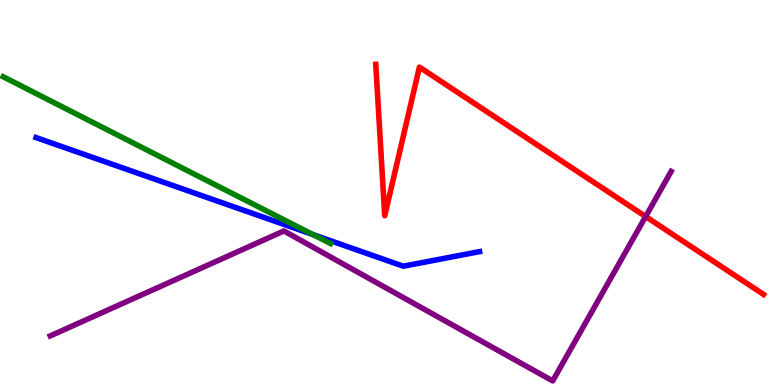[{'lines': ['blue', 'red'], 'intersections': []}, {'lines': ['green', 'red'], 'intersections': []}, {'lines': ['purple', 'red'], 'intersections': [{'x': 8.33, 'y': 4.38}]}, {'lines': ['blue', 'green'], 'intersections': [{'x': 4.04, 'y': 3.91}]}, {'lines': ['blue', 'purple'], 'intersections': []}, {'lines': ['green', 'purple'], 'intersections': []}]